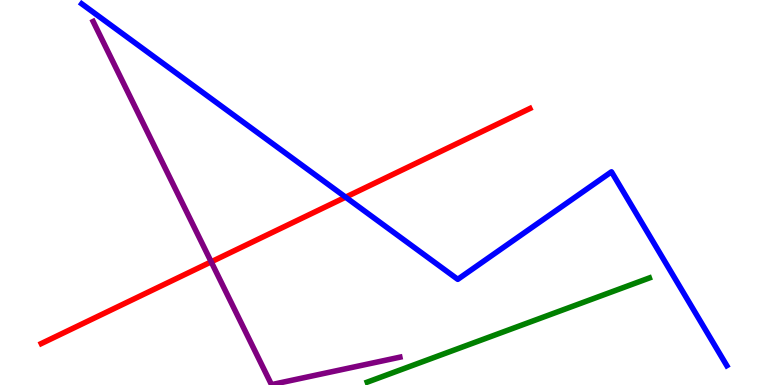[{'lines': ['blue', 'red'], 'intersections': [{'x': 4.46, 'y': 4.88}]}, {'lines': ['green', 'red'], 'intersections': []}, {'lines': ['purple', 'red'], 'intersections': [{'x': 2.73, 'y': 3.2}]}, {'lines': ['blue', 'green'], 'intersections': []}, {'lines': ['blue', 'purple'], 'intersections': []}, {'lines': ['green', 'purple'], 'intersections': []}]